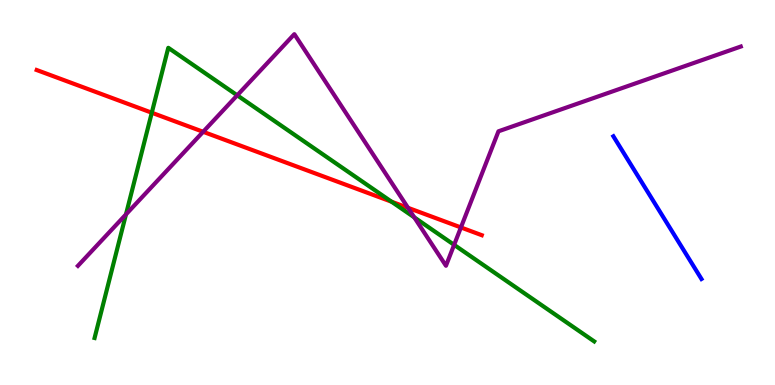[{'lines': ['blue', 'red'], 'intersections': []}, {'lines': ['green', 'red'], 'intersections': [{'x': 1.96, 'y': 7.07}, {'x': 5.05, 'y': 4.76}]}, {'lines': ['purple', 'red'], 'intersections': [{'x': 2.62, 'y': 6.58}, {'x': 5.26, 'y': 4.6}, {'x': 5.95, 'y': 4.09}]}, {'lines': ['blue', 'green'], 'intersections': []}, {'lines': ['blue', 'purple'], 'intersections': []}, {'lines': ['green', 'purple'], 'intersections': [{'x': 1.63, 'y': 4.43}, {'x': 3.06, 'y': 7.52}, {'x': 5.35, 'y': 4.35}, {'x': 5.86, 'y': 3.64}]}]